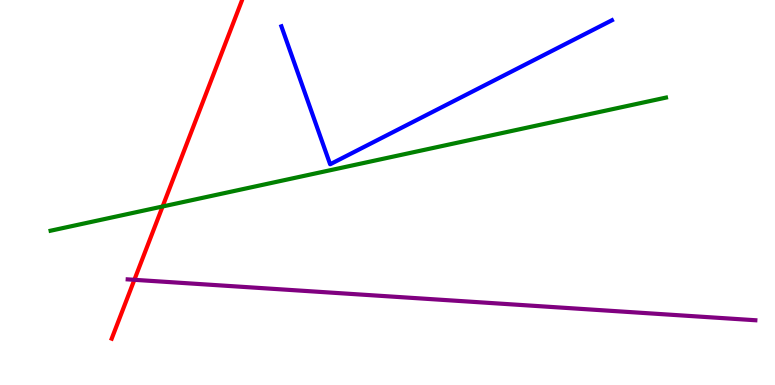[{'lines': ['blue', 'red'], 'intersections': []}, {'lines': ['green', 'red'], 'intersections': [{'x': 2.1, 'y': 4.64}]}, {'lines': ['purple', 'red'], 'intersections': [{'x': 1.73, 'y': 2.73}]}, {'lines': ['blue', 'green'], 'intersections': []}, {'lines': ['blue', 'purple'], 'intersections': []}, {'lines': ['green', 'purple'], 'intersections': []}]